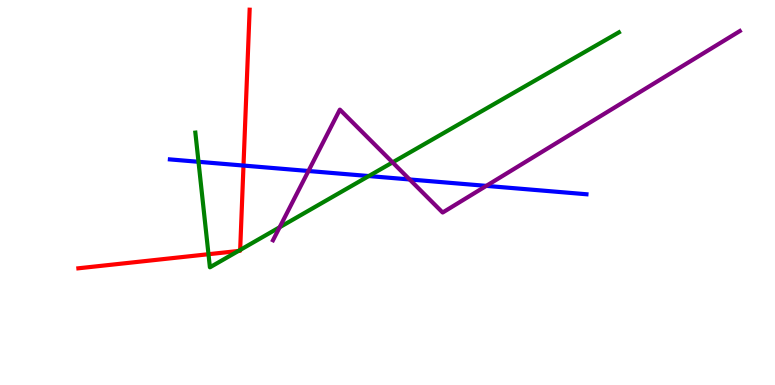[{'lines': ['blue', 'red'], 'intersections': [{'x': 3.14, 'y': 5.7}]}, {'lines': ['green', 'red'], 'intersections': [{'x': 2.69, 'y': 3.4}, {'x': 3.08, 'y': 3.48}, {'x': 3.1, 'y': 3.51}]}, {'lines': ['purple', 'red'], 'intersections': []}, {'lines': ['blue', 'green'], 'intersections': [{'x': 2.56, 'y': 5.8}, {'x': 4.76, 'y': 5.43}]}, {'lines': ['blue', 'purple'], 'intersections': [{'x': 3.98, 'y': 5.56}, {'x': 5.29, 'y': 5.34}, {'x': 6.27, 'y': 5.17}]}, {'lines': ['green', 'purple'], 'intersections': [{'x': 3.61, 'y': 4.1}, {'x': 5.07, 'y': 5.78}]}]